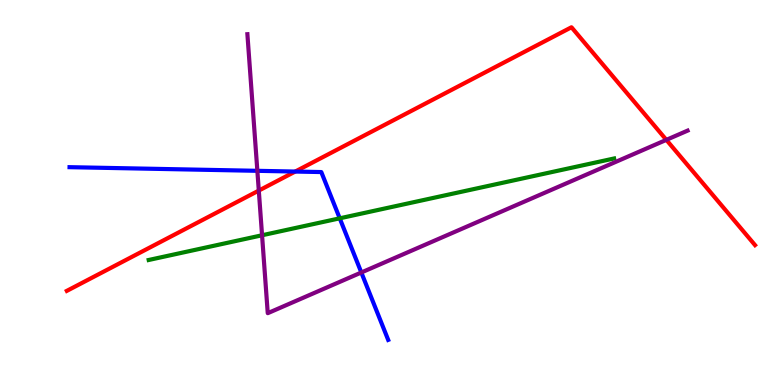[{'lines': ['blue', 'red'], 'intersections': [{'x': 3.81, 'y': 5.54}]}, {'lines': ['green', 'red'], 'intersections': []}, {'lines': ['purple', 'red'], 'intersections': [{'x': 3.34, 'y': 5.05}, {'x': 8.6, 'y': 6.37}]}, {'lines': ['blue', 'green'], 'intersections': [{'x': 4.38, 'y': 4.33}]}, {'lines': ['blue', 'purple'], 'intersections': [{'x': 3.32, 'y': 5.56}, {'x': 4.66, 'y': 2.92}]}, {'lines': ['green', 'purple'], 'intersections': [{'x': 3.38, 'y': 3.89}]}]